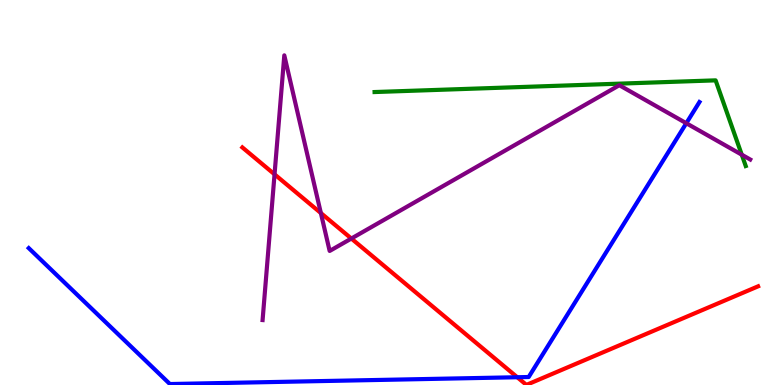[{'lines': ['blue', 'red'], 'intersections': [{'x': 6.67, 'y': 0.202}]}, {'lines': ['green', 'red'], 'intersections': []}, {'lines': ['purple', 'red'], 'intersections': [{'x': 3.54, 'y': 5.47}, {'x': 4.14, 'y': 4.47}, {'x': 4.53, 'y': 3.8}]}, {'lines': ['blue', 'green'], 'intersections': []}, {'lines': ['blue', 'purple'], 'intersections': [{'x': 8.86, 'y': 6.8}]}, {'lines': ['green', 'purple'], 'intersections': [{'x': 9.57, 'y': 5.98}]}]